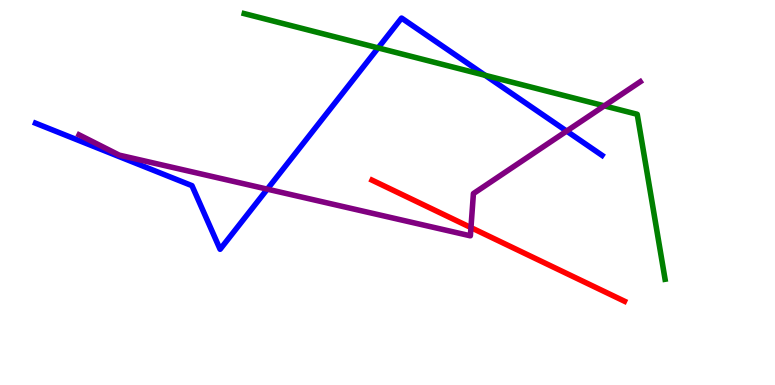[{'lines': ['blue', 'red'], 'intersections': []}, {'lines': ['green', 'red'], 'intersections': []}, {'lines': ['purple', 'red'], 'intersections': [{'x': 6.08, 'y': 4.09}]}, {'lines': ['blue', 'green'], 'intersections': [{'x': 4.88, 'y': 8.76}, {'x': 6.26, 'y': 8.04}]}, {'lines': ['blue', 'purple'], 'intersections': [{'x': 3.45, 'y': 5.09}, {'x': 7.31, 'y': 6.6}]}, {'lines': ['green', 'purple'], 'intersections': [{'x': 7.8, 'y': 7.25}]}]